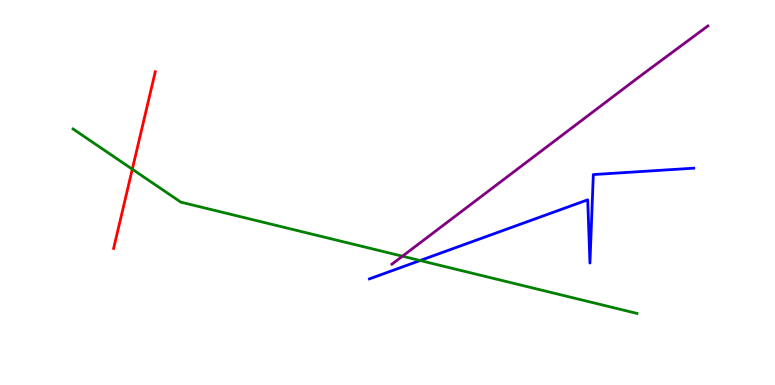[{'lines': ['blue', 'red'], 'intersections': []}, {'lines': ['green', 'red'], 'intersections': [{'x': 1.71, 'y': 5.61}]}, {'lines': ['purple', 'red'], 'intersections': []}, {'lines': ['blue', 'green'], 'intersections': [{'x': 5.42, 'y': 3.23}]}, {'lines': ['blue', 'purple'], 'intersections': []}, {'lines': ['green', 'purple'], 'intersections': [{'x': 5.19, 'y': 3.35}]}]